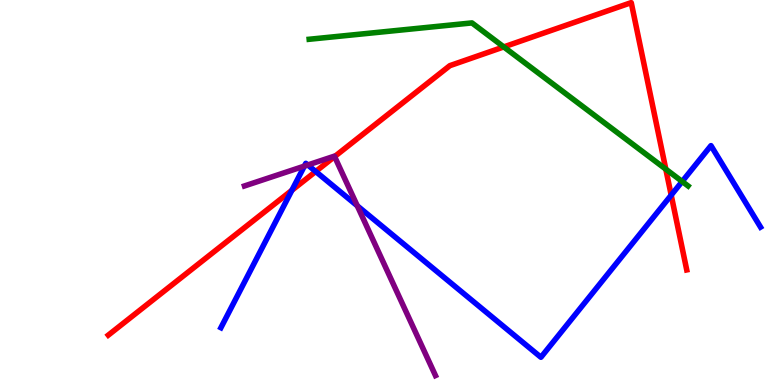[{'lines': ['blue', 'red'], 'intersections': [{'x': 3.77, 'y': 5.06}, {'x': 4.07, 'y': 5.55}, {'x': 8.66, 'y': 4.93}]}, {'lines': ['green', 'red'], 'intersections': [{'x': 6.5, 'y': 8.78}, {'x': 8.59, 'y': 5.61}]}, {'lines': ['purple', 'red'], 'intersections': [{'x': 4.32, 'y': 5.93}]}, {'lines': ['blue', 'green'], 'intersections': [{'x': 8.8, 'y': 5.29}]}, {'lines': ['blue', 'purple'], 'intersections': [{'x': 3.93, 'y': 5.69}, {'x': 3.97, 'y': 5.71}, {'x': 4.61, 'y': 4.65}]}, {'lines': ['green', 'purple'], 'intersections': []}]